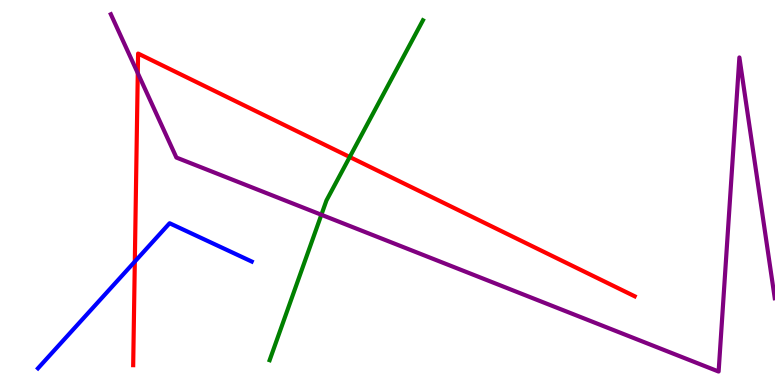[{'lines': ['blue', 'red'], 'intersections': [{'x': 1.74, 'y': 3.21}]}, {'lines': ['green', 'red'], 'intersections': [{'x': 4.51, 'y': 5.92}]}, {'lines': ['purple', 'red'], 'intersections': [{'x': 1.78, 'y': 8.1}]}, {'lines': ['blue', 'green'], 'intersections': []}, {'lines': ['blue', 'purple'], 'intersections': []}, {'lines': ['green', 'purple'], 'intersections': [{'x': 4.15, 'y': 4.42}]}]